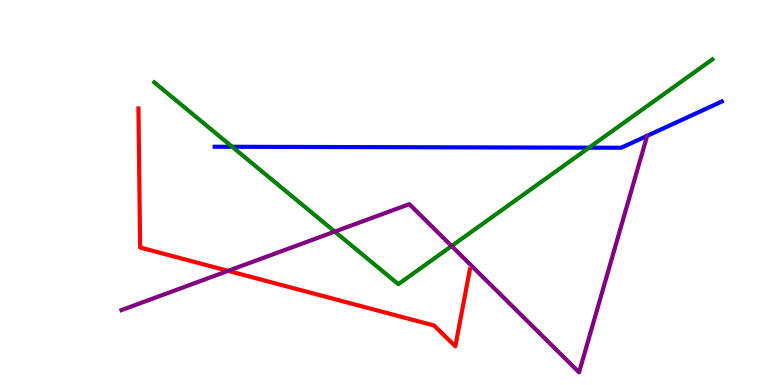[{'lines': ['blue', 'red'], 'intersections': []}, {'lines': ['green', 'red'], 'intersections': []}, {'lines': ['purple', 'red'], 'intersections': [{'x': 2.94, 'y': 2.96}]}, {'lines': ['blue', 'green'], 'intersections': [{'x': 3.0, 'y': 6.19}, {'x': 7.6, 'y': 6.16}]}, {'lines': ['blue', 'purple'], 'intersections': []}, {'lines': ['green', 'purple'], 'intersections': [{'x': 4.32, 'y': 3.98}, {'x': 5.83, 'y': 3.61}]}]